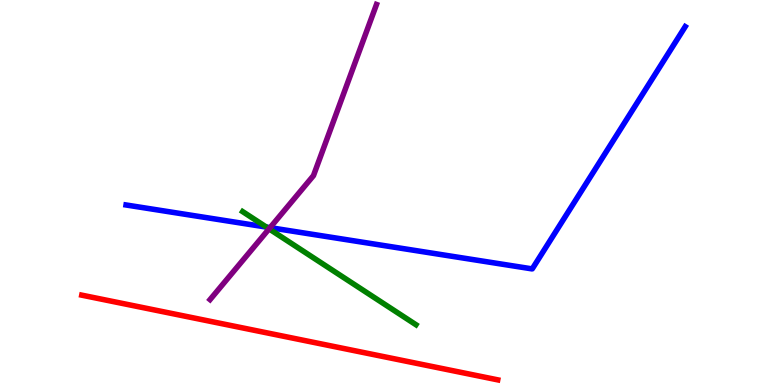[{'lines': ['blue', 'red'], 'intersections': []}, {'lines': ['green', 'red'], 'intersections': []}, {'lines': ['purple', 'red'], 'intersections': []}, {'lines': ['blue', 'green'], 'intersections': [{'x': 3.44, 'y': 4.1}]}, {'lines': ['blue', 'purple'], 'intersections': [{'x': 3.48, 'y': 4.09}]}, {'lines': ['green', 'purple'], 'intersections': [{'x': 3.47, 'y': 4.06}]}]